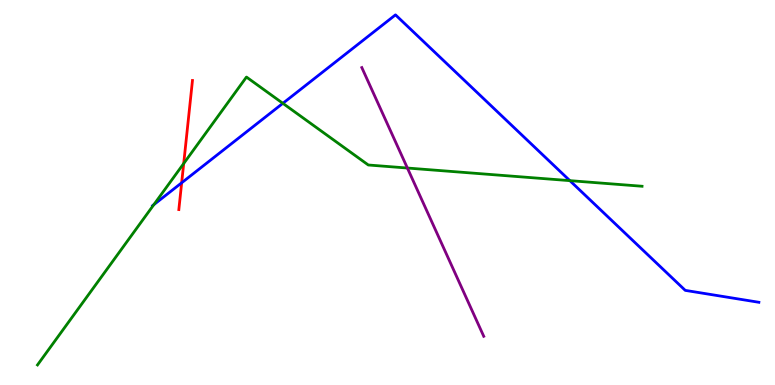[{'lines': ['blue', 'red'], 'intersections': [{'x': 2.34, 'y': 5.25}]}, {'lines': ['green', 'red'], 'intersections': [{'x': 2.37, 'y': 5.75}]}, {'lines': ['purple', 'red'], 'intersections': []}, {'lines': ['blue', 'green'], 'intersections': [{'x': 1.99, 'y': 4.68}, {'x': 3.65, 'y': 7.32}, {'x': 7.35, 'y': 5.31}]}, {'lines': ['blue', 'purple'], 'intersections': []}, {'lines': ['green', 'purple'], 'intersections': [{'x': 5.26, 'y': 5.64}]}]